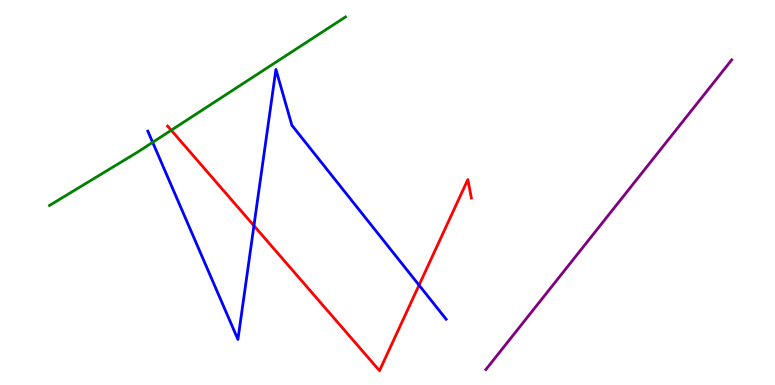[{'lines': ['blue', 'red'], 'intersections': [{'x': 3.28, 'y': 4.14}, {'x': 5.41, 'y': 2.59}]}, {'lines': ['green', 'red'], 'intersections': [{'x': 2.21, 'y': 6.62}]}, {'lines': ['purple', 'red'], 'intersections': []}, {'lines': ['blue', 'green'], 'intersections': [{'x': 1.97, 'y': 6.3}]}, {'lines': ['blue', 'purple'], 'intersections': []}, {'lines': ['green', 'purple'], 'intersections': []}]